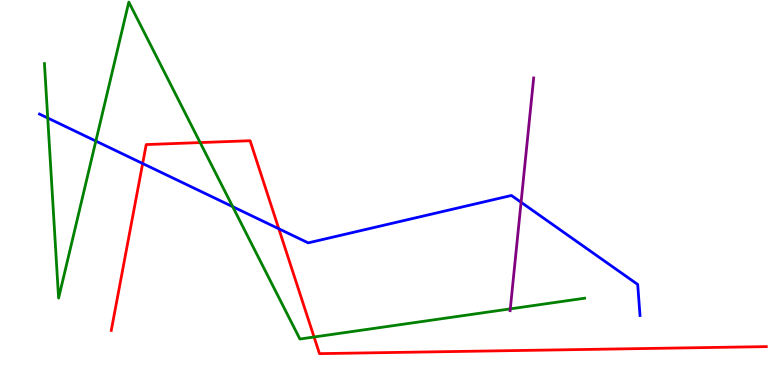[{'lines': ['blue', 'red'], 'intersections': [{'x': 1.84, 'y': 5.75}, {'x': 3.6, 'y': 4.06}]}, {'lines': ['green', 'red'], 'intersections': [{'x': 2.58, 'y': 6.3}, {'x': 4.05, 'y': 1.25}]}, {'lines': ['purple', 'red'], 'intersections': []}, {'lines': ['blue', 'green'], 'intersections': [{'x': 0.616, 'y': 6.94}, {'x': 1.24, 'y': 6.34}, {'x': 3.0, 'y': 4.63}]}, {'lines': ['blue', 'purple'], 'intersections': [{'x': 6.72, 'y': 4.75}]}, {'lines': ['green', 'purple'], 'intersections': [{'x': 6.58, 'y': 1.98}]}]